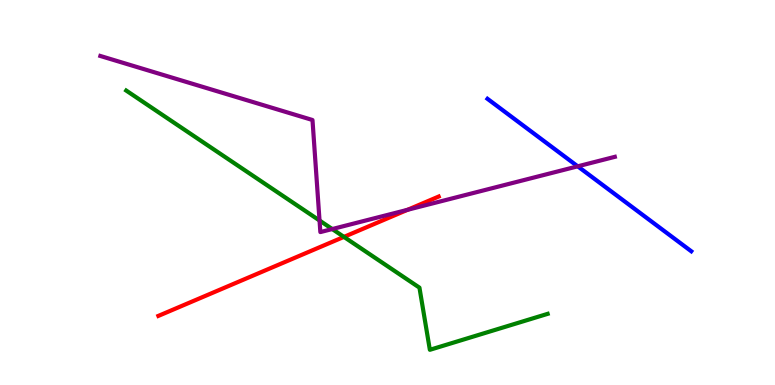[{'lines': ['blue', 'red'], 'intersections': []}, {'lines': ['green', 'red'], 'intersections': [{'x': 4.44, 'y': 3.85}]}, {'lines': ['purple', 'red'], 'intersections': [{'x': 5.26, 'y': 4.55}]}, {'lines': ['blue', 'green'], 'intersections': []}, {'lines': ['blue', 'purple'], 'intersections': [{'x': 7.45, 'y': 5.68}]}, {'lines': ['green', 'purple'], 'intersections': [{'x': 4.12, 'y': 4.27}, {'x': 4.29, 'y': 4.05}]}]